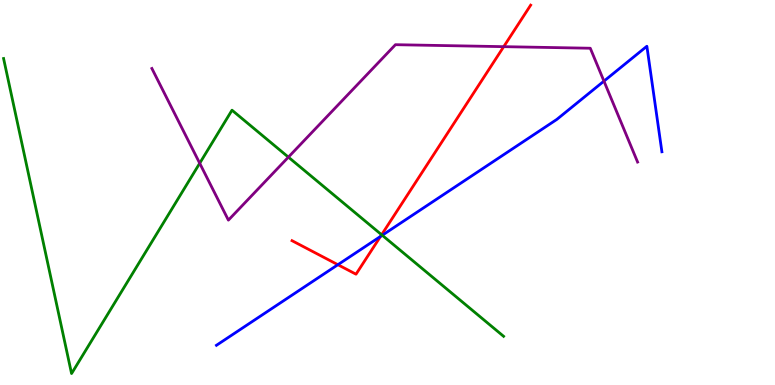[{'lines': ['blue', 'red'], 'intersections': [{'x': 4.36, 'y': 3.12}, {'x': 4.91, 'y': 3.86}]}, {'lines': ['green', 'red'], 'intersections': [{'x': 4.92, 'y': 3.9}]}, {'lines': ['purple', 'red'], 'intersections': [{'x': 6.5, 'y': 8.79}]}, {'lines': ['blue', 'green'], 'intersections': [{'x': 4.93, 'y': 3.89}]}, {'lines': ['blue', 'purple'], 'intersections': [{'x': 7.79, 'y': 7.89}]}, {'lines': ['green', 'purple'], 'intersections': [{'x': 2.58, 'y': 5.76}, {'x': 3.72, 'y': 5.92}]}]